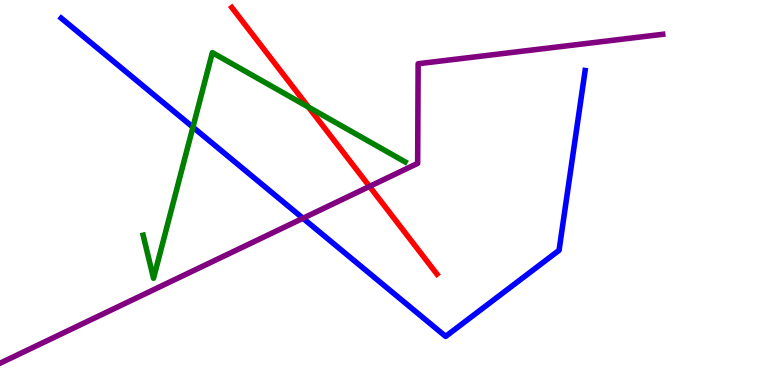[{'lines': ['blue', 'red'], 'intersections': []}, {'lines': ['green', 'red'], 'intersections': [{'x': 3.98, 'y': 7.22}]}, {'lines': ['purple', 'red'], 'intersections': [{'x': 4.77, 'y': 5.16}]}, {'lines': ['blue', 'green'], 'intersections': [{'x': 2.49, 'y': 6.7}]}, {'lines': ['blue', 'purple'], 'intersections': [{'x': 3.91, 'y': 4.33}]}, {'lines': ['green', 'purple'], 'intersections': []}]